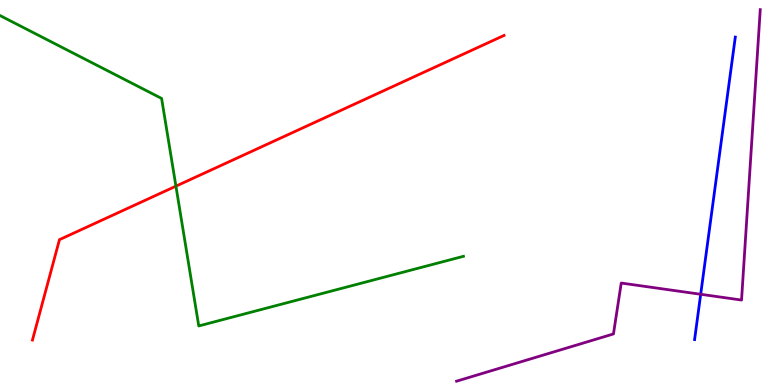[{'lines': ['blue', 'red'], 'intersections': []}, {'lines': ['green', 'red'], 'intersections': [{'x': 2.27, 'y': 5.16}]}, {'lines': ['purple', 'red'], 'intersections': []}, {'lines': ['blue', 'green'], 'intersections': []}, {'lines': ['blue', 'purple'], 'intersections': [{'x': 9.04, 'y': 2.36}]}, {'lines': ['green', 'purple'], 'intersections': []}]